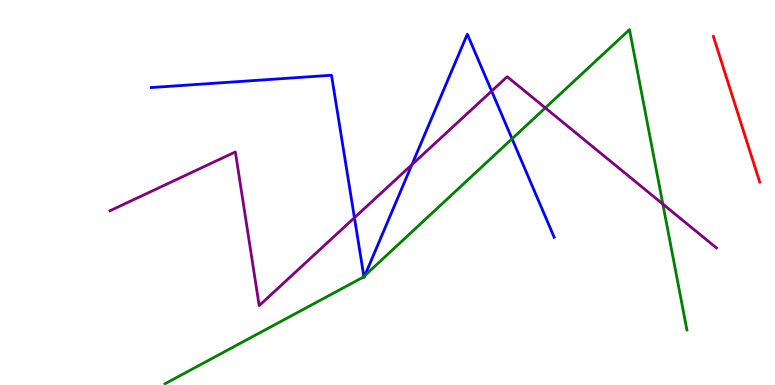[{'lines': ['blue', 'red'], 'intersections': []}, {'lines': ['green', 'red'], 'intersections': []}, {'lines': ['purple', 'red'], 'intersections': []}, {'lines': ['blue', 'green'], 'intersections': [{'x': 4.7, 'y': 2.82}, {'x': 4.71, 'y': 2.84}, {'x': 6.61, 'y': 6.4}]}, {'lines': ['blue', 'purple'], 'intersections': [{'x': 4.57, 'y': 4.35}, {'x': 5.31, 'y': 5.72}, {'x': 6.34, 'y': 7.63}]}, {'lines': ['green', 'purple'], 'intersections': [{'x': 7.04, 'y': 7.2}, {'x': 8.55, 'y': 4.7}]}]